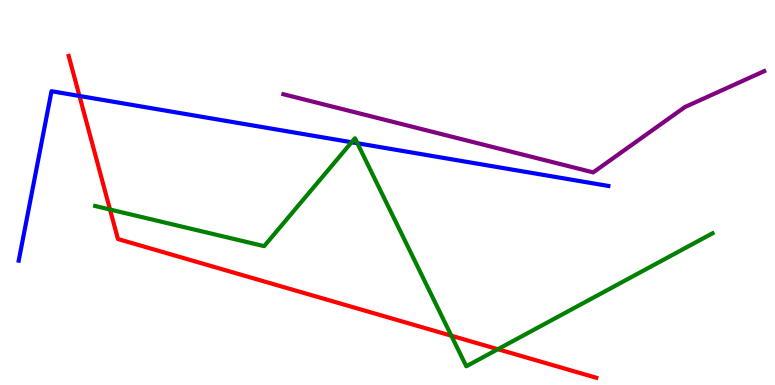[{'lines': ['blue', 'red'], 'intersections': [{'x': 1.03, 'y': 7.51}]}, {'lines': ['green', 'red'], 'intersections': [{'x': 1.42, 'y': 4.56}, {'x': 5.82, 'y': 1.28}, {'x': 6.42, 'y': 0.93}]}, {'lines': ['purple', 'red'], 'intersections': []}, {'lines': ['blue', 'green'], 'intersections': [{'x': 4.54, 'y': 6.3}, {'x': 4.61, 'y': 6.28}]}, {'lines': ['blue', 'purple'], 'intersections': []}, {'lines': ['green', 'purple'], 'intersections': []}]